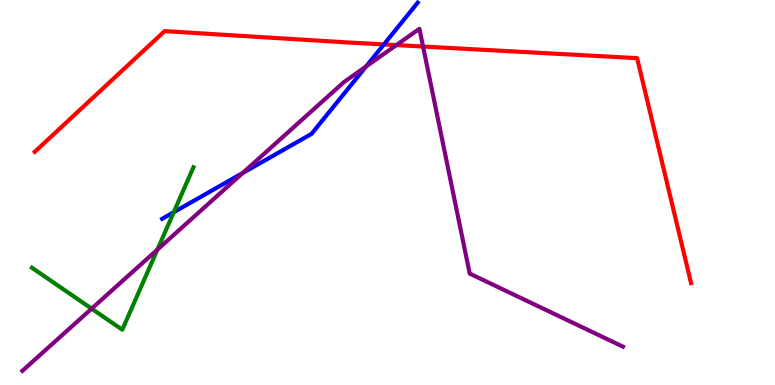[{'lines': ['blue', 'red'], 'intersections': [{'x': 4.95, 'y': 8.85}]}, {'lines': ['green', 'red'], 'intersections': []}, {'lines': ['purple', 'red'], 'intersections': [{'x': 5.11, 'y': 8.83}, {'x': 5.46, 'y': 8.79}]}, {'lines': ['blue', 'green'], 'intersections': [{'x': 2.24, 'y': 4.49}]}, {'lines': ['blue', 'purple'], 'intersections': [{'x': 3.13, 'y': 5.51}, {'x': 4.72, 'y': 8.27}]}, {'lines': ['green', 'purple'], 'intersections': [{'x': 1.18, 'y': 1.98}, {'x': 2.03, 'y': 3.52}]}]